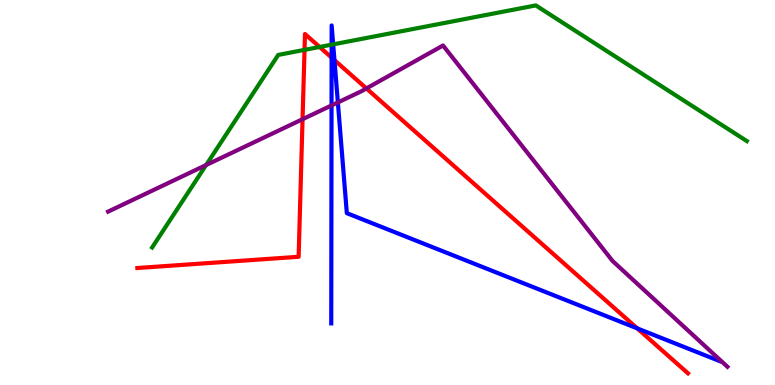[{'lines': ['blue', 'red'], 'intersections': [{'x': 4.28, 'y': 8.5}, {'x': 4.32, 'y': 8.44}, {'x': 8.22, 'y': 1.47}]}, {'lines': ['green', 'red'], 'intersections': [{'x': 3.93, 'y': 8.7}, {'x': 4.12, 'y': 8.78}]}, {'lines': ['purple', 'red'], 'intersections': [{'x': 3.9, 'y': 6.9}, {'x': 4.73, 'y': 7.7}]}, {'lines': ['blue', 'green'], 'intersections': [{'x': 4.28, 'y': 8.84}, {'x': 4.3, 'y': 8.85}]}, {'lines': ['blue', 'purple'], 'intersections': [{'x': 4.28, 'y': 7.26}, {'x': 4.36, 'y': 7.34}]}, {'lines': ['green', 'purple'], 'intersections': [{'x': 2.66, 'y': 5.71}]}]